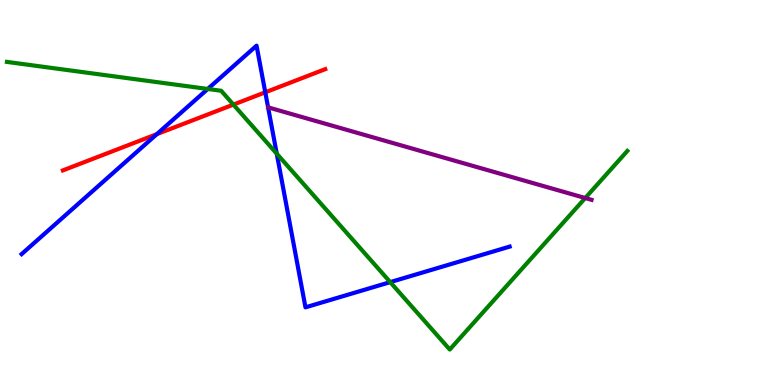[{'lines': ['blue', 'red'], 'intersections': [{'x': 2.02, 'y': 6.52}, {'x': 3.42, 'y': 7.6}]}, {'lines': ['green', 'red'], 'intersections': [{'x': 3.01, 'y': 7.28}]}, {'lines': ['purple', 'red'], 'intersections': []}, {'lines': ['blue', 'green'], 'intersections': [{'x': 2.68, 'y': 7.69}, {'x': 3.57, 'y': 6.01}, {'x': 5.04, 'y': 2.67}]}, {'lines': ['blue', 'purple'], 'intersections': []}, {'lines': ['green', 'purple'], 'intersections': [{'x': 7.55, 'y': 4.86}]}]